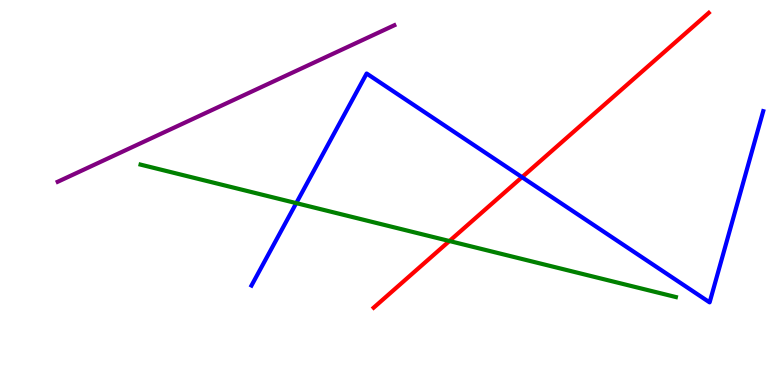[{'lines': ['blue', 'red'], 'intersections': [{'x': 6.74, 'y': 5.4}]}, {'lines': ['green', 'red'], 'intersections': [{'x': 5.8, 'y': 3.74}]}, {'lines': ['purple', 'red'], 'intersections': []}, {'lines': ['blue', 'green'], 'intersections': [{'x': 3.82, 'y': 4.72}]}, {'lines': ['blue', 'purple'], 'intersections': []}, {'lines': ['green', 'purple'], 'intersections': []}]